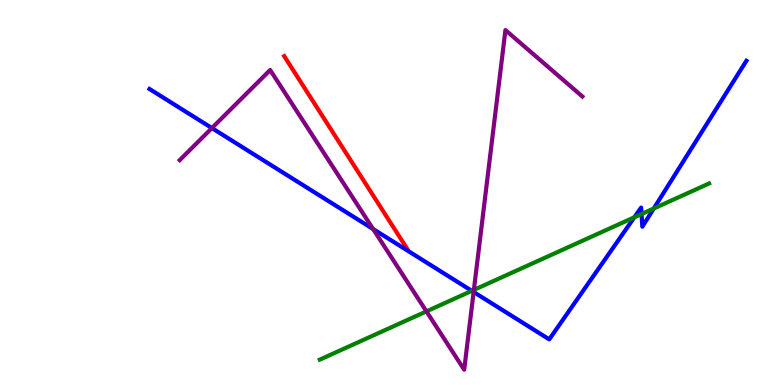[{'lines': ['blue', 'red'], 'intersections': []}, {'lines': ['green', 'red'], 'intersections': []}, {'lines': ['purple', 'red'], 'intersections': []}, {'lines': ['blue', 'green'], 'intersections': [{'x': 6.09, 'y': 2.45}, {'x': 8.19, 'y': 4.36}, {'x': 8.28, 'y': 4.44}, {'x': 8.44, 'y': 4.58}]}, {'lines': ['blue', 'purple'], 'intersections': [{'x': 2.73, 'y': 6.67}, {'x': 4.81, 'y': 4.05}, {'x': 6.11, 'y': 2.42}]}, {'lines': ['green', 'purple'], 'intersections': [{'x': 5.5, 'y': 1.91}, {'x': 6.11, 'y': 2.47}]}]